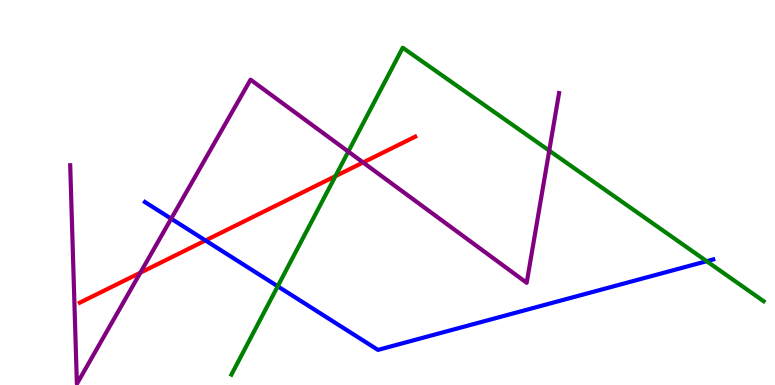[{'lines': ['blue', 'red'], 'intersections': [{'x': 2.65, 'y': 3.75}]}, {'lines': ['green', 'red'], 'intersections': [{'x': 4.33, 'y': 5.42}]}, {'lines': ['purple', 'red'], 'intersections': [{'x': 1.81, 'y': 2.92}, {'x': 4.69, 'y': 5.78}]}, {'lines': ['blue', 'green'], 'intersections': [{'x': 3.58, 'y': 2.56}, {'x': 9.12, 'y': 3.22}]}, {'lines': ['blue', 'purple'], 'intersections': [{'x': 2.21, 'y': 4.32}]}, {'lines': ['green', 'purple'], 'intersections': [{'x': 4.49, 'y': 6.06}, {'x': 7.09, 'y': 6.09}]}]